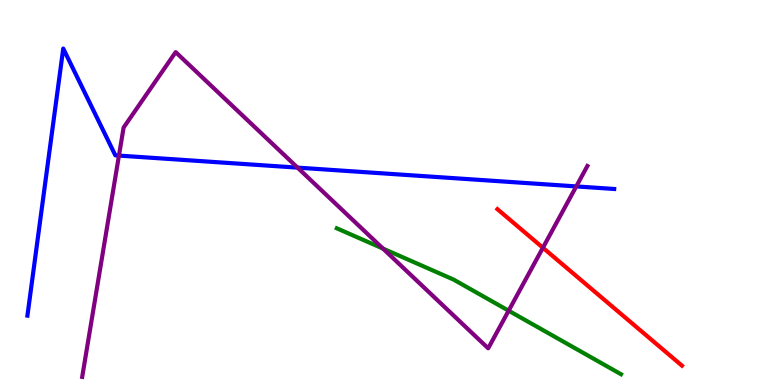[{'lines': ['blue', 'red'], 'intersections': []}, {'lines': ['green', 'red'], 'intersections': []}, {'lines': ['purple', 'red'], 'intersections': [{'x': 7.01, 'y': 3.57}]}, {'lines': ['blue', 'green'], 'intersections': []}, {'lines': ['blue', 'purple'], 'intersections': [{'x': 1.53, 'y': 5.96}, {'x': 3.84, 'y': 5.65}, {'x': 7.44, 'y': 5.16}]}, {'lines': ['green', 'purple'], 'intersections': [{'x': 4.94, 'y': 3.54}, {'x': 6.56, 'y': 1.93}]}]